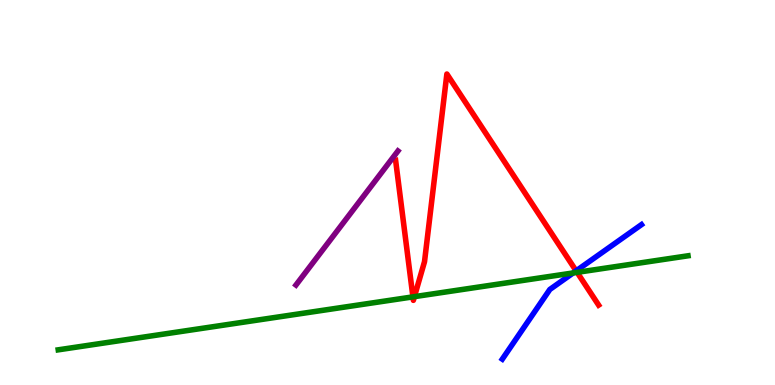[{'lines': ['blue', 'red'], 'intersections': [{'x': 7.43, 'y': 2.96}]}, {'lines': ['green', 'red'], 'intersections': [{'x': 5.33, 'y': 2.29}, {'x': 5.35, 'y': 2.29}, {'x': 7.45, 'y': 2.93}]}, {'lines': ['purple', 'red'], 'intersections': []}, {'lines': ['blue', 'green'], 'intersections': [{'x': 7.4, 'y': 2.91}]}, {'lines': ['blue', 'purple'], 'intersections': []}, {'lines': ['green', 'purple'], 'intersections': []}]